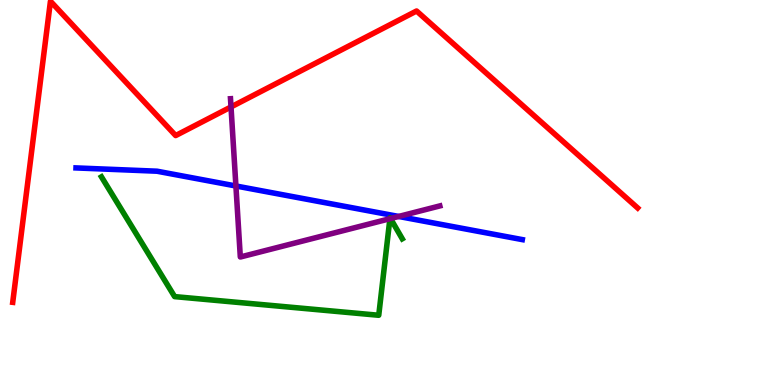[{'lines': ['blue', 'red'], 'intersections': []}, {'lines': ['green', 'red'], 'intersections': []}, {'lines': ['purple', 'red'], 'intersections': [{'x': 2.98, 'y': 7.22}]}, {'lines': ['blue', 'green'], 'intersections': []}, {'lines': ['blue', 'purple'], 'intersections': [{'x': 3.04, 'y': 5.17}, {'x': 5.14, 'y': 4.38}]}, {'lines': ['green', 'purple'], 'intersections': [{'x': 5.03, 'y': 4.32}, {'x': 5.04, 'y': 4.32}]}]